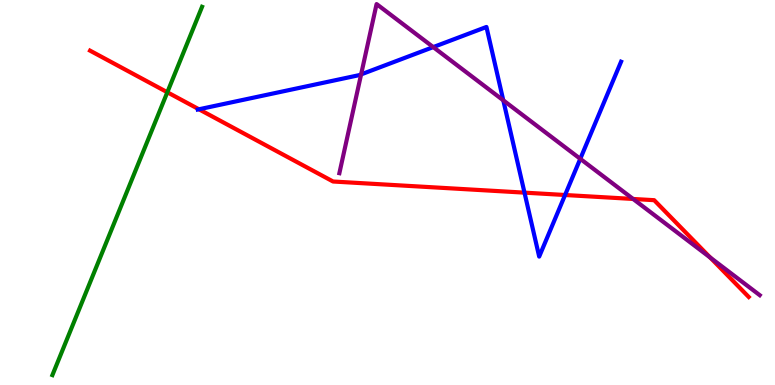[{'lines': ['blue', 'red'], 'intersections': [{'x': 2.57, 'y': 7.16}, {'x': 6.77, 'y': 5.0}, {'x': 7.29, 'y': 4.94}]}, {'lines': ['green', 'red'], 'intersections': [{'x': 2.16, 'y': 7.6}]}, {'lines': ['purple', 'red'], 'intersections': [{'x': 8.17, 'y': 4.83}, {'x': 9.16, 'y': 3.31}]}, {'lines': ['blue', 'green'], 'intersections': []}, {'lines': ['blue', 'purple'], 'intersections': [{'x': 4.66, 'y': 8.07}, {'x': 5.59, 'y': 8.78}, {'x': 6.49, 'y': 7.39}, {'x': 7.49, 'y': 5.87}]}, {'lines': ['green', 'purple'], 'intersections': []}]